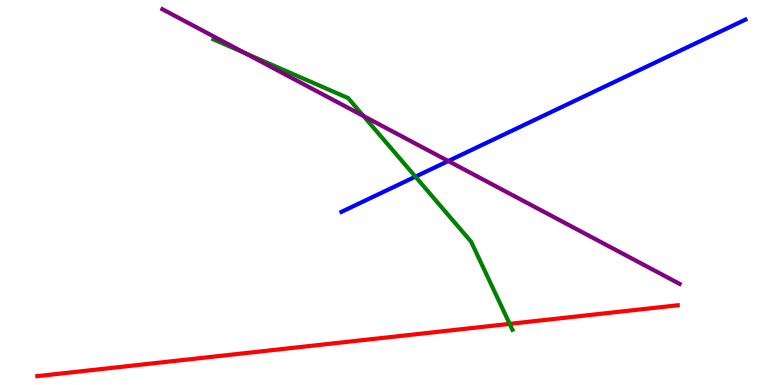[{'lines': ['blue', 'red'], 'intersections': []}, {'lines': ['green', 'red'], 'intersections': [{'x': 6.58, 'y': 1.59}]}, {'lines': ['purple', 'red'], 'intersections': []}, {'lines': ['blue', 'green'], 'intersections': [{'x': 5.36, 'y': 5.41}]}, {'lines': ['blue', 'purple'], 'intersections': [{'x': 5.78, 'y': 5.82}]}, {'lines': ['green', 'purple'], 'intersections': [{'x': 3.17, 'y': 8.62}, {'x': 4.69, 'y': 6.99}]}]